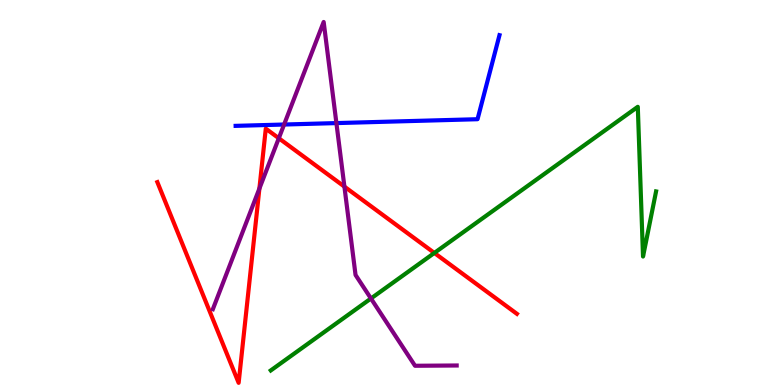[{'lines': ['blue', 'red'], 'intersections': []}, {'lines': ['green', 'red'], 'intersections': [{'x': 5.6, 'y': 3.43}]}, {'lines': ['purple', 'red'], 'intersections': [{'x': 3.35, 'y': 5.1}, {'x': 3.6, 'y': 6.41}, {'x': 4.44, 'y': 5.15}]}, {'lines': ['blue', 'green'], 'intersections': []}, {'lines': ['blue', 'purple'], 'intersections': [{'x': 3.67, 'y': 6.77}, {'x': 4.34, 'y': 6.8}]}, {'lines': ['green', 'purple'], 'intersections': [{'x': 4.79, 'y': 2.25}]}]